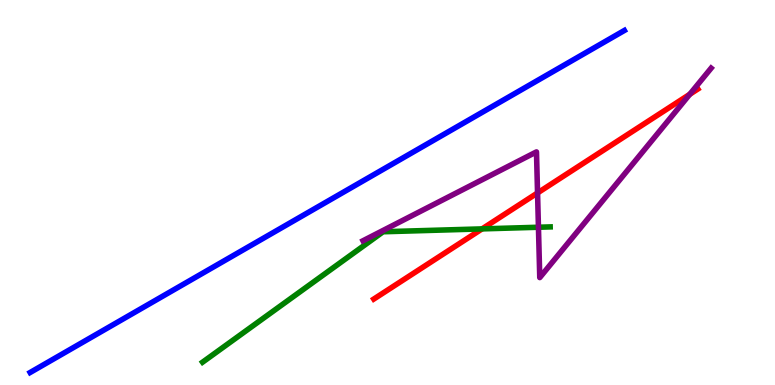[{'lines': ['blue', 'red'], 'intersections': []}, {'lines': ['green', 'red'], 'intersections': [{'x': 6.22, 'y': 4.05}]}, {'lines': ['purple', 'red'], 'intersections': [{'x': 6.94, 'y': 4.99}, {'x': 8.9, 'y': 7.55}]}, {'lines': ['blue', 'green'], 'intersections': []}, {'lines': ['blue', 'purple'], 'intersections': []}, {'lines': ['green', 'purple'], 'intersections': [{'x': 6.95, 'y': 4.1}]}]